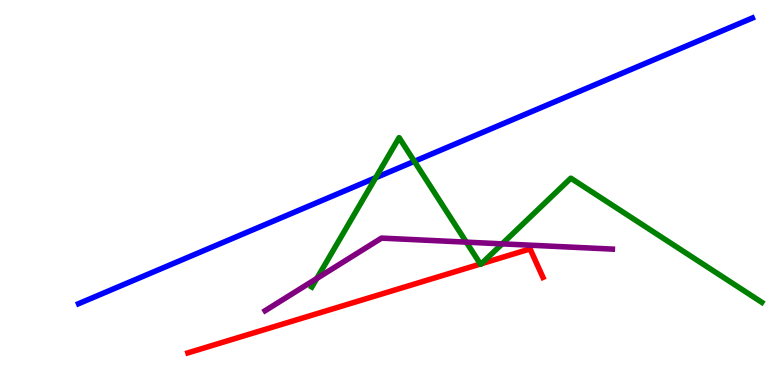[{'lines': ['blue', 'red'], 'intersections': []}, {'lines': ['green', 'red'], 'intersections': [{'x': 6.2, 'y': 3.14}, {'x': 6.21, 'y': 3.15}]}, {'lines': ['purple', 'red'], 'intersections': []}, {'lines': ['blue', 'green'], 'intersections': [{'x': 4.85, 'y': 5.38}, {'x': 5.35, 'y': 5.81}]}, {'lines': ['blue', 'purple'], 'intersections': []}, {'lines': ['green', 'purple'], 'intersections': [{'x': 4.09, 'y': 2.77}, {'x': 6.02, 'y': 3.71}, {'x': 6.48, 'y': 3.67}]}]